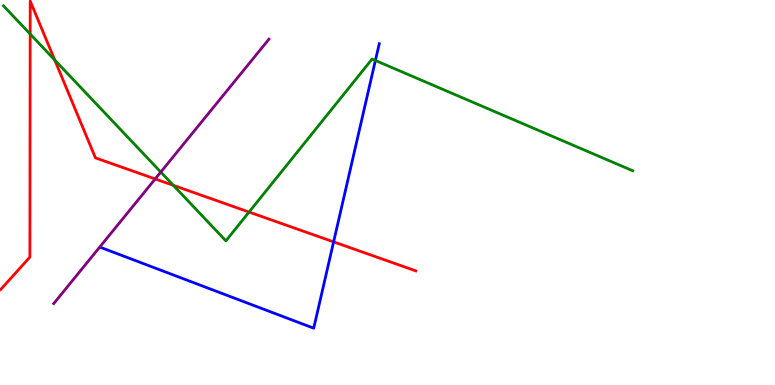[{'lines': ['blue', 'red'], 'intersections': [{'x': 4.3, 'y': 3.72}]}, {'lines': ['green', 'red'], 'intersections': [{'x': 0.389, 'y': 9.12}, {'x': 0.706, 'y': 8.44}, {'x': 2.24, 'y': 5.19}, {'x': 3.21, 'y': 4.49}]}, {'lines': ['purple', 'red'], 'intersections': [{'x': 2.0, 'y': 5.35}]}, {'lines': ['blue', 'green'], 'intersections': [{'x': 4.84, 'y': 8.43}]}, {'lines': ['blue', 'purple'], 'intersections': []}, {'lines': ['green', 'purple'], 'intersections': [{'x': 2.07, 'y': 5.53}]}]